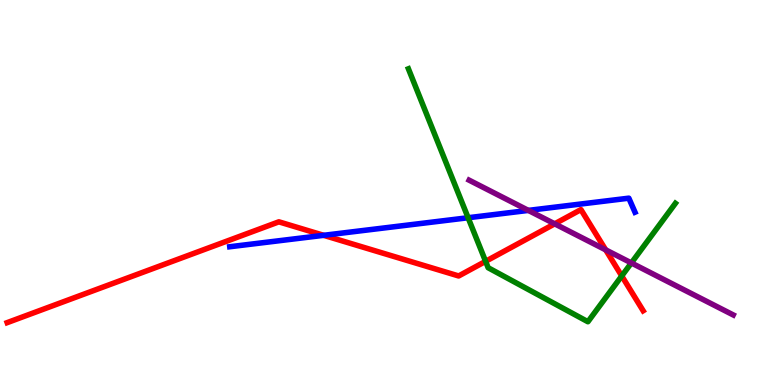[{'lines': ['blue', 'red'], 'intersections': [{'x': 4.18, 'y': 3.89}]}, {'lines': ['green', 'red'], 'intersections': [{'x': 6.27, 'y': 3.21}, {'x': 8.02, 'y': 2.83}]}, {'lines': ['purple', 'red'], 'intersections': [{'x': 7.16, 'y': 4.19}, {'x': 7.82, 'y': 3.51}]}, {'lines': ['blue', 'green'], 'intersections': [{'x': 6.04, 'y': 4.34}]}, {'lines': ['blue', 'purple'], 'intersections': [{'x': 6.82, 'y': 4.54}]}, {'lines': ['green', 'purple'], 'intersections': [{'x': 8.15, 'y': 3.17}]}]